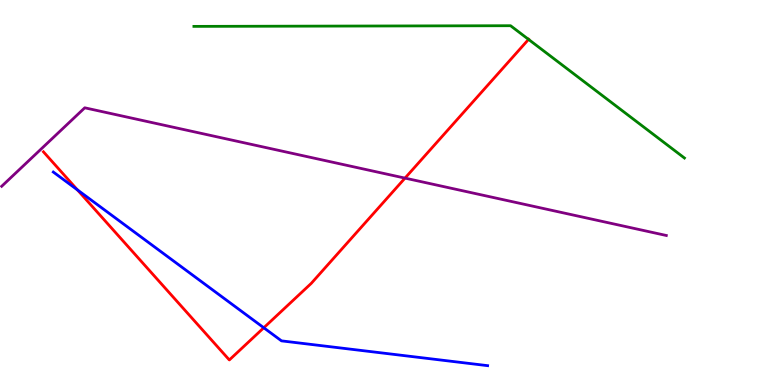[{'lines': ['blue', 'red'], 'intersections': [{'x': 0.999, 'y': 5.07}, {'x': 3.4, 'y': 1.49}]}, {'lines': ['green', 'red'], 'intersections': [{'x': 6.82, 'y': 8.98}]}, {'lines': ['purple', 'red'], 'intersections': [{'x': 5.23, 'y': 5.37}]}, {'lines': ['blue', 'green'], 'intersections': []}, {'lines': ['blue', 'purple'], 'intersections': []}, {'lines': ['green', 'purple'], 'intersections': []}]